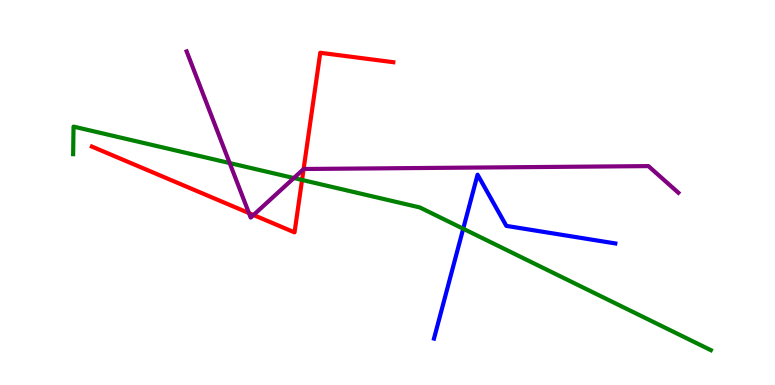[{'lines': ['blue', 'red'], 'intersections': []}, {'lines': ['green', 'red'], 'intersections': [{'x': 3.9, 'y': 5.33}]}, {'lines': ['purple', 'red'], 'intersections': [{'x': 3.21, 'y': 4.47}, {'x': 3.27, 'y': 4.42}, {'x': 3.92, 'y': 5.61}]}, {'lines': ['blue', 'green'], 'intersections': [{'x': 5.98, 'y': 4.06}]}, {'lines': ['blue', 'purple'], 'intersections': []}, {'lines': ['green', 'purple'], 'intersections': [{'x': 2.96, 'y': 5.76}, {'x': 3.79, 'y': 5.38}]}]